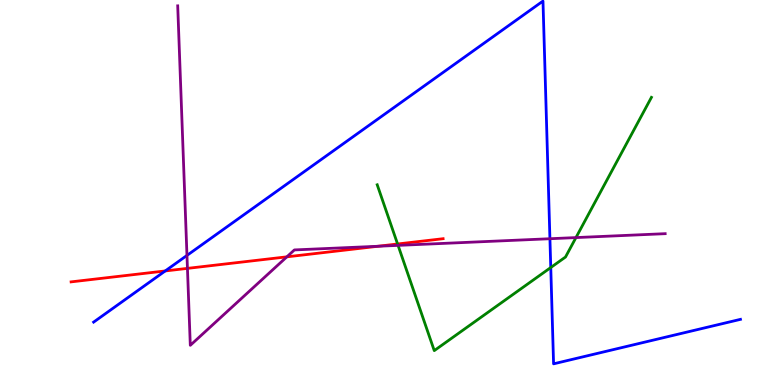[{'lines': ['blue', 'red'], 'intersections': [{'x': 2.13, 'y': 2.96}]}, {'lines': ['green', 'red'], 'intersections': [{'x': 5.13, 'y': 3.66}]}, {'lines': ['purple', 'red'], 'intersections': [{'x': 2.42, 'y': 3.03}, {'x': 3.7, 'y': 3.33}, {'x': 4.88, 'y': 3.6}]}, {'lines': ['blue', 'green'], 'intersections': [{'x': 7.11, 'y': 3.05}]}, {'lines': ['blue', 'purple'], 'intersections': [{'x': 2.41, 'y': 3.37}, {'x': 7.1, 'y': 3.8}]}, {'lines': ['green', 'purple'], 'intersections': [{'x': 5.14, 'y': 3.63}, {'x': 7.43, 'y': 3.83}]}]